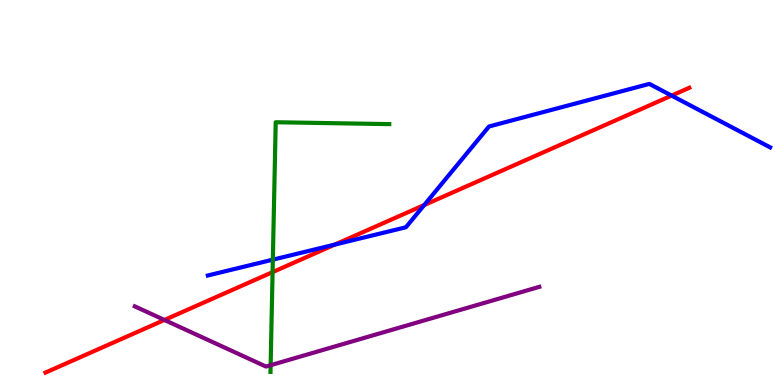[{'lines': ['blue', 'red'], 'intersections': [{'x': 4.32, 'y': 3.65}, {'x': 5.47, 'y': 4.67}, {'x': 8.67, 'y': 7.52}]}, {'lines': ['green', 'red'], 'intersections': [{'x': 3.52, 'y': 2.93}]}, {'lines': ['purple', 'red'], 'intersections': [{'x': 2.12, 'y': 1.69}]}, {'lines': ['blue', 'green'], 'intersections': [{'x': 3.52, 'y': 3.26}]}, {'lines': ['blue', 'purple'], 'intersections': []}, {'lines': ['green', 'purple'], 'intersections': [{'x': 3.49, 'y': 0.514}]}]